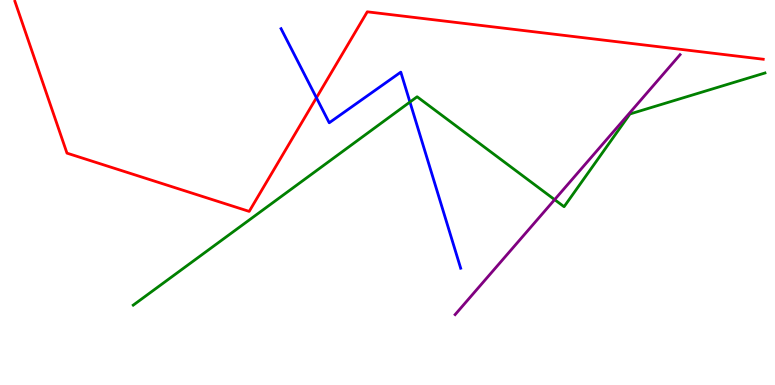[{'lines': ['blue', 'red'], 'intersections': [{'x': 4.08, 'y': 7.46}]}, {'lines': ['green', 'red'], 'intersections': []}, {'lines': ['purple', 'red'], 'intersections': []}, {'lines': ['blue', 'green'], 'intersections': [{'x': 5.29, 'y': 7.35}]}, {'lines': ['blue', 'purple'], 'intersections': []}, {'lines': ['green', 'purple'], 'intersections': [{'x': 7.16, 'y': 4.81}]}]